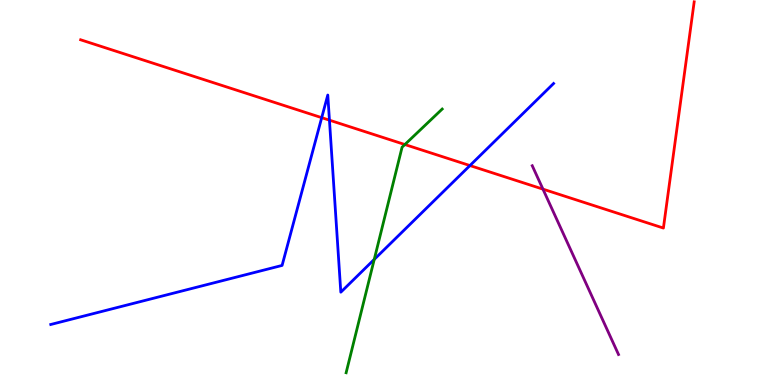[{'lines': ['blue', 'red'], 'intersections': [{'x': 4.15, 'y': 6.94}, {'x': 4.25, 'y': 6.88}, {'x': 6.06, 'y': 5.7}]}, {'lines': ['green', 'red'], 'intersections': [{'x': 5.22, 'y': 6.25}]}, {'lines': ['purple', 'red'], 'intersections': [{'x': 7.01, 'y': 5.09}]}, {'lines': ['blue', 'green'], 'intersections': [{'x': 4.83, 'y': 3.26}]}, {'lines': ['blue', 'purple'], 'intersections': []}, {'lines': ['green', 'purple'], 'intersections': []}]